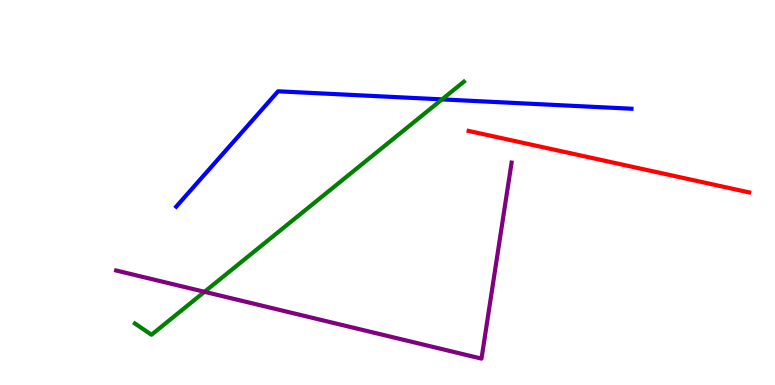[{'lines': ['blue', 'red'], 'intersections': []}, {'lines': ['green', 'red'], 'intersections': []}, {'lines': ['purple', 'red'], 'intersections': []}, {'lines': ['blue', 'green'], 'intersections': [{'x': 5.7, 'y': 7.42}]}, {'lines': ['blue', 'purple'], 'intersections': []}, {'lines': ['green', 'purple'], 'intersections': [{'x': 2.64, 'y': 2.42}]}]